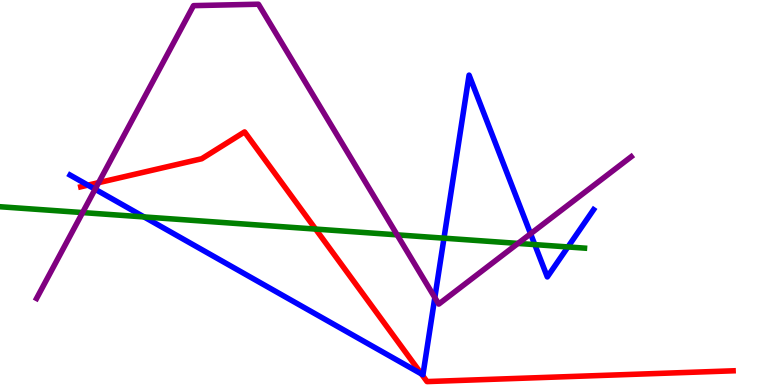[{'lines': ['blue', 'red'], 'intersections': [{'x': 1.13, 'y': 5.19}, {'x': 5.44, 'y': 0.288}]}, {'lines': ['green', 'red'], 'intersections': [{'x': 4.07, 'y': 4.05}]}, {'lines': ['purple', 'red'], 'intersections': [{'x': 1.27, 'y': 5.26}]}, {'lines': ['blue', 'green'], 'intersections': [{'x': 1.86, 'y': 4.37}, {'x': 5.73, 'y': 3.81}, {'x': 6.9, 'y': 3.65}, {'x': 7.33, 'y': 3.59}]}, {'lines': ['blue', 'purple'], 'intersections': [{'x': 1.23, 'y': 5.09}, {'x': 5.61, 'y': 2.27}, {'x': 6.85, 'y': 3.93}]}, {'lines': ['green', 'purple'], 'intersections': [{'x': 1.07, 'y': 4.48}, {'x': 5.12, 'y': 3.9}, {'x': 6.68, 'y': 3.68}]}]